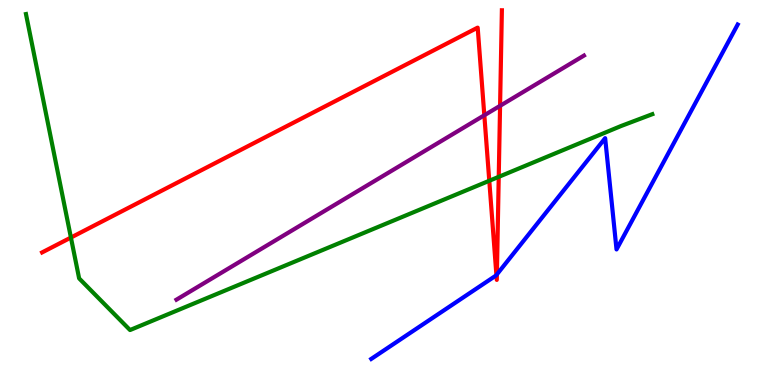[{'lines': ['blue', 'red'], 'intersections': [{'x': 6.41, 'y': 2.86}, {'x': 6.41, 'y': 2.87}]}, {'lines': ['green', 'red'], 'intersections': [{'x': 0.915, 'y': 3.83}, {'x': 6.31, 'y': 5.3}, {'x': 6.44, 'y': 5.41}]}, {'lines': ['purple', 'red'], 'intersections': [{'x': 6.25, 'y': 7.01}, {'x': 6.45, 'y': 7.25}]}, {'lines': ['blue', 'green'], 'intersections': []}, {'lines': ['blue', 'purple'], 'intersections': []}, {'lines': ['green', 'purple'], 'intersections': []}]